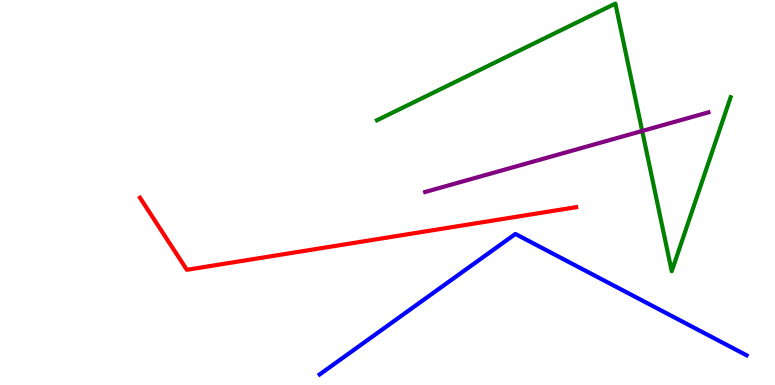[{'lines': ['blue', 'red'], 'intersections': []}, {'lines': ['green', 'red'], 'intersections': []}, {'lines': ['purple', 'red'], 'intersections': []}, {'lines': ['blue', 'green'], 'intersections': []}, {'lines': ['blue', 'purple'], 'intersections': []}, {'lines': ['green', 'purple'], 'intersections': [{'x': 8.29, 'y': 6.6}]}]